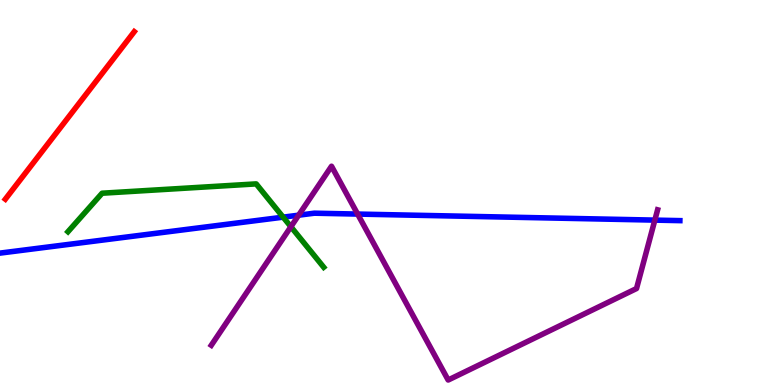[{'lines': ['blue', 'red'], 'intersections': []}, {'lines': ['green', 'red'], 'intersections': []}, {'lines': ['purple', 'red'], 'intersections': []}, {'lines': ['blue', 'green'], 'intersections': [{'x': 3.65, 'y': 4.36}]}, {'lines': ['blue', 'purple'], 'intersections': [{'x': 3.85, 'y': 4.41}, {'x': 4.61, 'y': 4.44}, {'x': 8.45, 'y': 4.28}]}, {'lines': ['green', 'purple'], 'intersections': [{'x': 3.75, 'y': 4.11}]}]